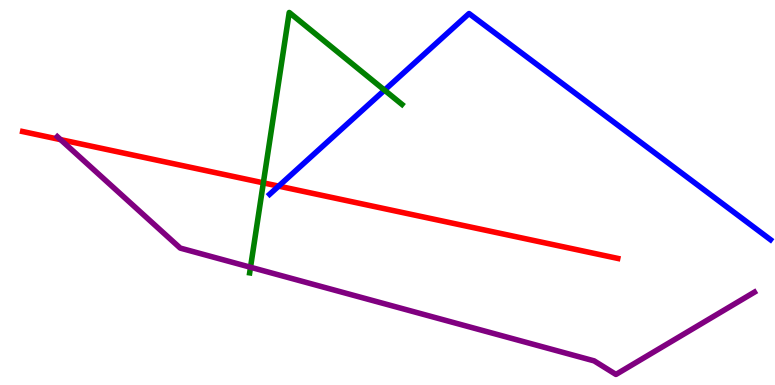[{'lines': ['blue', 'red'], 'intersections': [{'x': 3.6, 'y': 5.17}]}, {'lines': ['green', 'red'], 'intersections': [{'x': 3.4, 'y': 5.25}]}, {'lines': ['purple', 'red'], 'intersections': [{'x': 0.782, 'y': 6.37}]}, {'lines': ['blue', 'green'], 'intersections': [{'x': 4.96, 'y': 7.66}]}, {'lines': ['blue', 'purple'], 'intersections': []}, {'lines': ['green', 'purple'], 'intersections': [{'x': 3.23, 'y': 3.06}]}]